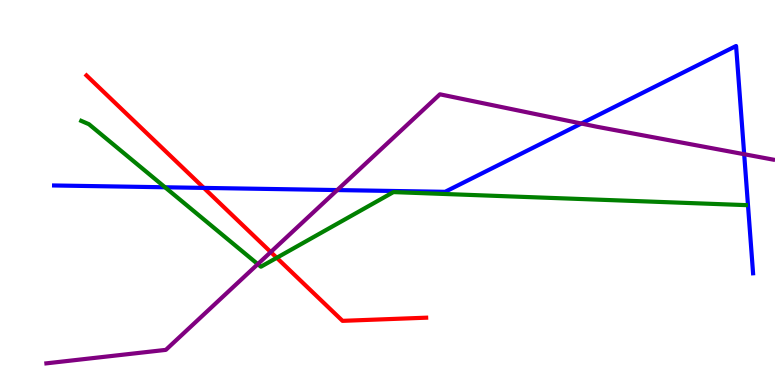[{'lines': ['blue', 'red'], 'intersections': [{'x': 2.63, 'y': 5.12}]}, {'lines': ['green', 'red'], 'intersections': [{'x': 3.57, 'y': 3.3}]}, {'lines': ['purple', 'red'], 'intersections': [{'x': 3.49, 'y': 3.45}]}, {'lines': ['blue', 'green'], 'intersections': [{'x': 2.13, 'y': 5.14}]}, {'lines': ['blue', 'purple'], 'intersections': [{'x': 4.35, 'y': 5.06}, {'x': 7.5, 'y': 6.79}, {'x': 9.6, 'y': 5.99}]}, {'lines': ['green', 'purple'], 'intersections': [{'x': 3.33, 'y': 3.14}]}]